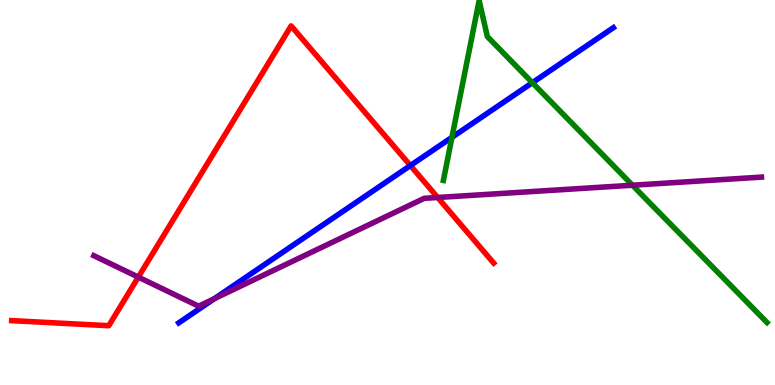[{'lines': ['blue', 'red'], 'intersections': [{'x': 5.3, 'y': 5.7}]}, {'lines': ['green', 'red'], 'intersections': []}, {'lines': ['purple', 'red'], 'intersections': [{'x': 1.78, 'y': 2.8}, {'x': 5.65, 'y': 4.87}]}, {'lines': ['blue', 'green'], 'intersections': [{'x': 5.83, 'y': 6.43}, {'x': 6.87, 'y': 7.85}]}, {'lines': ['blue', 'purple'], 'intersections': [{'x': 2.77, 'y': 2.24}]}, {'lines': ['green', 'purple'], 'intersections': [{'x': 8.16, 'y': 5.19}]}]